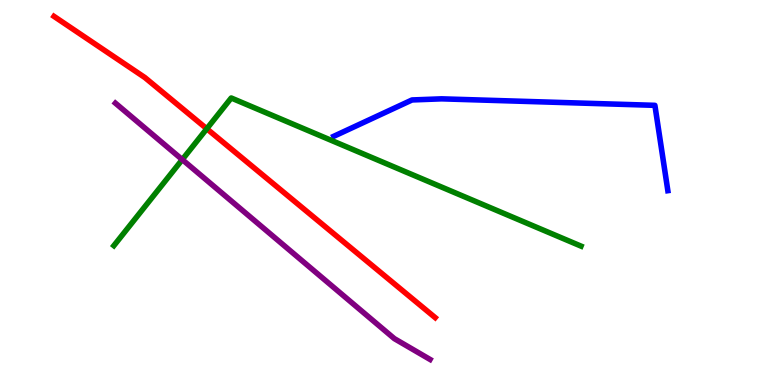[{'lines': ['blue', 'red'], 'intersections': []}, {'lines': ['green', 'red'], 'intersections': [{'x': 2.67, 'y': 6.66}]}, {'lines': ['purple', 'red'], 'intersections': []}, {'lines': ['blue', 'green'], 'intersections': []}, {'lines': ['blue', 'purple'], 'intersections': []}, {'lines': ['green', 'purple'], 'intersections': [{'x': 2.35, 'y': 5.85}]}]